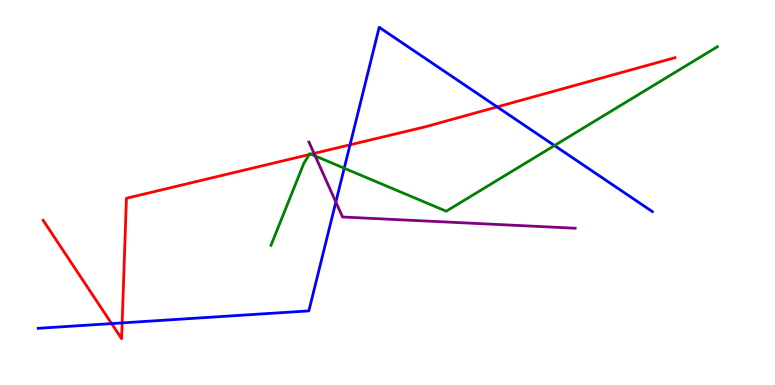[{'lines': ['blue', 'red'], 'intersections': [{'x': 1.44, 'y': 1.6}, {'x': 1.58, 'y': 1.61}, {'x': 4.52, 'y': 6.24}, {'x': 6.42, 'y': 7.22}]}, {'lines': ['green', 'red'], 'intersections': [{'x': 3.99, 'y': 5.98}, {'x': 4.01, 'y': 6.0}]}, {'lines': ['purple', 'red'], 'intersections': [{'x': 4.05, 'y': 6.02}]}, {'lines': ['blue', 'green'], 'intersections': [{'x': 4.44, 'y': 5.63}, {'x': 7.15, 'y': 6.22}]}, {'lines': ['blue', 'purple'], 'intersections': [{'x': 4.33, 'y': 4.75}]}, {'lines': ['green', 'purple'], 'intersections': [{'x': 4.07, 'y': 5.95}]}]